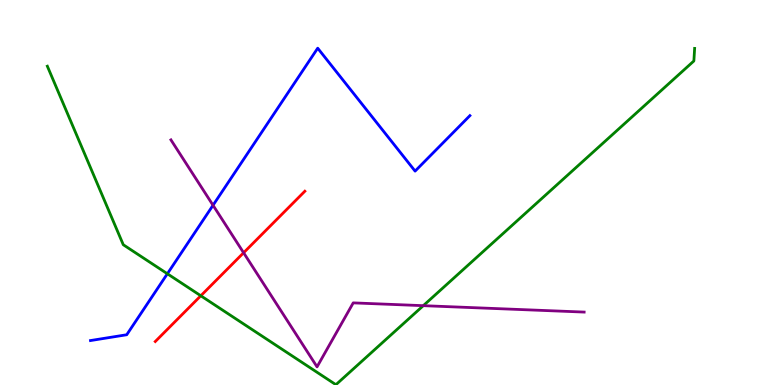[{'lines': ['blue', 'red'], 'intersections': []}, {'lines': ['green', 'red'], 'intersections': [{'x': 2.59, 'y': 2.32}]}, {'lines': ['purple', 'red'], 'intersections': [{'x': 3.14, 'y': 3.43}]}, {'lines': ['blue', 'green'], 'intersections': [{'x': 2.16, 'y': 2.89}]}, {'lines': ['blue', 'purple'], 'intersections': [{'x': 2.75, 'y': 4.67}]}, {'lines': ['green', 'purple'], 'intersections': [{'x': 5.46, 'y': 2.06}]}]